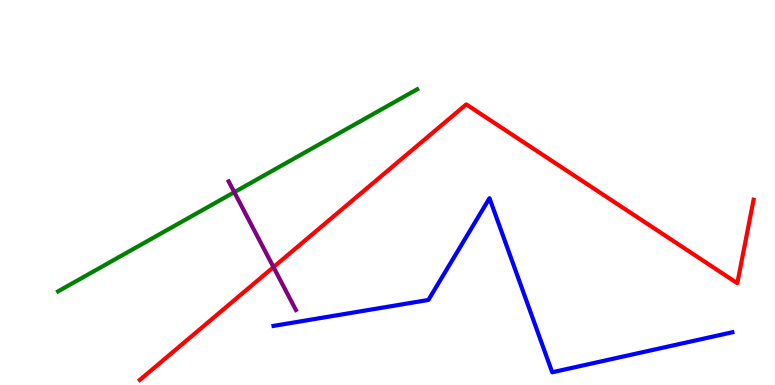[{'lines': ['blue', 'red'], 'intersections': []}, {'lines': ['green', 'red'], 'intersections': []}, {'lines': ['purple', 'red'], 'intersections': [{'x': 3.53, 'y': 3.06}]}, {'lines': ['blue', 'green'], 'intersections': []}, {'lines': ['blue', 'purple'], 'intersections': []}, {'lines': ['green', 'purple'], 'intersections': [{'x': 3.02, 'y': 5.01}]}]